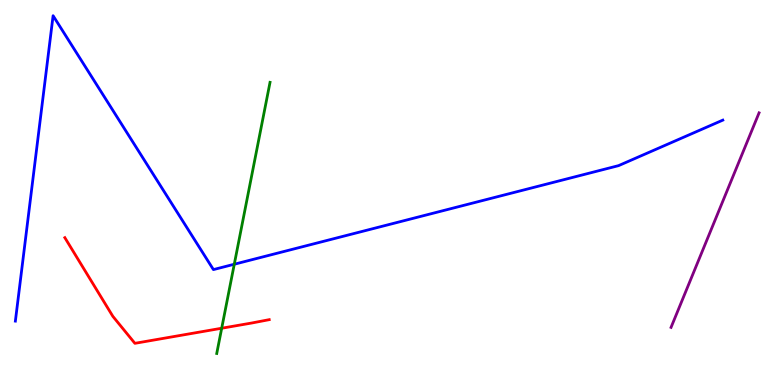[{'lines': ['blue', 'red'], 'intersections': []}, {'lines': ['green', 'red'], 'intersections': [{'x': 2.86, 'y': 1.47}]}, {'lines': ['purple', 'red'], 'intersections': []}, {'lines': ['blue', 'green'], 'intersections': [{'x': 3.02, 'y': 3.14}]}, {'lines': ['blue', 'purple'], 'intersections': []}, {'lines': ['green', 'purple'], 'intersections': []}]